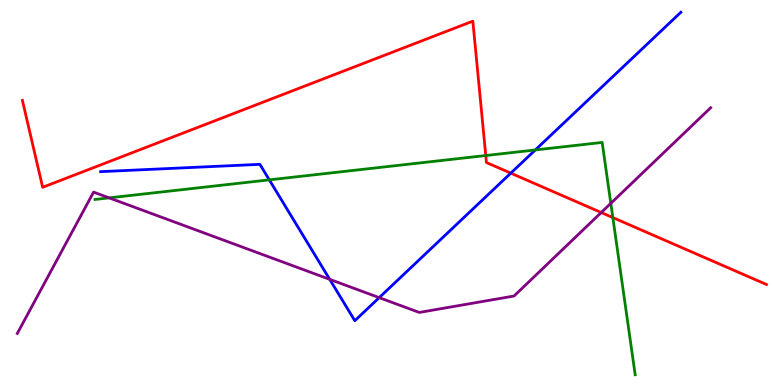[{'lines': ['blue', 'red'], 'intersections': [{'x': 6.59, 'y': 5.5}]}, {'lines': ['green', 'red'], 'intersections': [{'x': 6.27, 'y': 5.96}, {'x': 7.91, 'y': 4.35}]}, {'lines': ['purple', 'red'], 'intersections': [{'x': 7.76, 'y': 4.48}]}, {'lines': ['blue', 'green'], 'intersections': [{'x': 3.47, 'y': 5.33}, {'x': 6.91, 'y': 6.11}]}, {'lines': ['blue', 'purple'], 'intersections': [{'x': 4.25, 'y': 2.74}, {'x': 4.89, 'y': 2.27}]}, {'lines': ['green', 'purple'], 'intersections': [{'x': 1.41, 'y': 4.86}, {'x': 7.88, 'y': 4.72}]}]